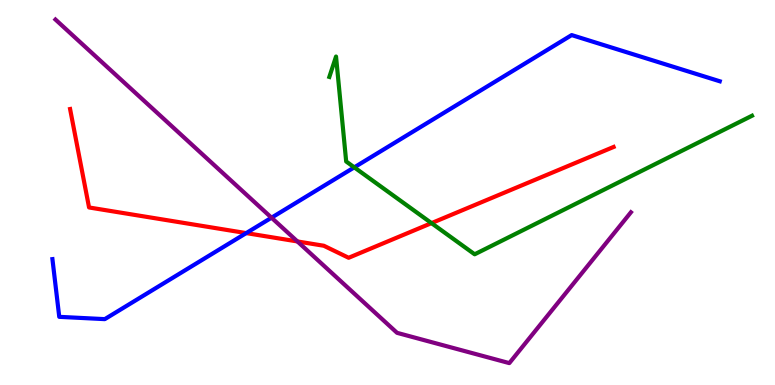[{'lines': ['blue', 'red'], 'intersections': [{'x': 3.18, 'y': 3.95}]}, {'lines': ['green', 'red'], 'intersections': [{'x': 5.57, 'y': 4.2}]}, {'lines': ['purple', 'red'], 'intersections': [{'x': 3.84, 'y': 3.73}]}, {'lines': ['blue', 'green'], 'intersections': [{'x': 4.57, 'y': 5.65}]}, {'lines': ['blue', 'purple'], 'intersections': [{'x': 3.5, 'y': 4.35}]}, {'lines': ['green', 'purple'], 'intersections': []}]